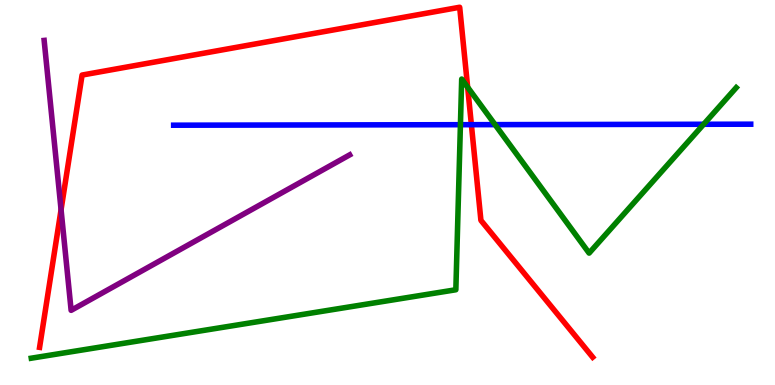[{'lines': ['blue', 'red'], 'intersections': [{'x': 6.08, 'y': 6.76}]}, {'lines': ['green', 'red'], 'intersections': [{'x': 6.03, 'y': 7.74}]}, {'lines': ['purple', 'red'], 'intersections': [{'x': 0.788, 'y': 4.55}]}, {'lines': ['blue', 'green'], 'intersections': [{'x': 5.94, 'y': 6.76}, {'x': 6.39, 'y': 6.76}, {'x': 9.08, 'y': 6.77}]}, {'lines': ['blue', 'purple'], 'intersections': []}, {'lines': ['green', 'purple'], 'intersections': []}]